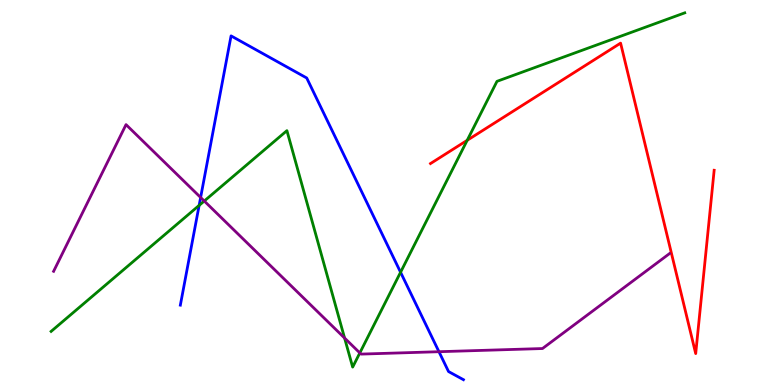[{'lines': ['blue', 'red'], 'intersections': []}, {'lines': ['green', 'red'], 'intersections': [{'x': 6.03, 'y': 6.36}]}, {'lines': ['purple', 'red'], 'intersections': []}, {'lines': ['blue', 'green'], 'intersections': [{'x': 2.57, 'y': 4.67}, {'x': 5.17, 'y': 2.93}]}, {'lines': ['blue', 'purple'], 'intersections': [{'x': 2.59, 'y': 4.87}, {'x': 5.66, 'y': 0.865}]}, {'lines': ['green', 'purple'], 'intersections': [{'x': 2.64, 'y': 4.78}, {'x': 4.45, 'y': 1.22}, {'x': 4.64, 'y': 0.833}]}]